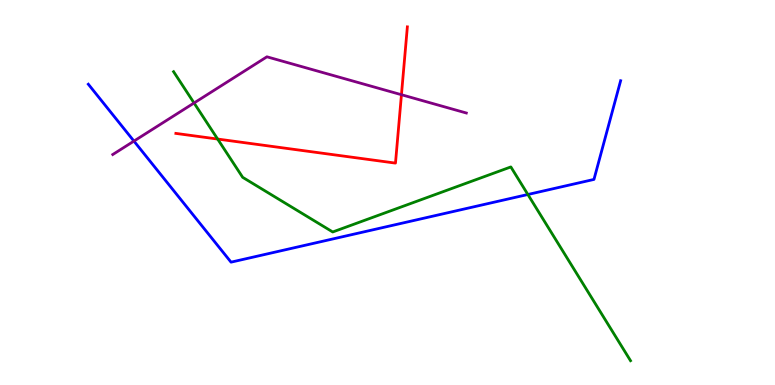[{'lines': ['blue', 'red'], 'intersections': []}, {'lines': ['green', 'red'], 'intersections': [{'x': 2.81, 'y': 6.39}]}, {'lines': ['purple', 'red'], 'intersections': [{'x': 5.18, 'y': 7.54}]}, {'lines': ['blue', 'green'], 'intersections': [{'x': 6.81, 'y': 4.95}]}, {'lines': ['blue', 'purple'], 'intersections': [{'x': 1.73, 'y': 6.34}]}, {'lines': ['green', 'purple'], 'intersections': [{'x': 2.5, 'y': 7.32}]}]